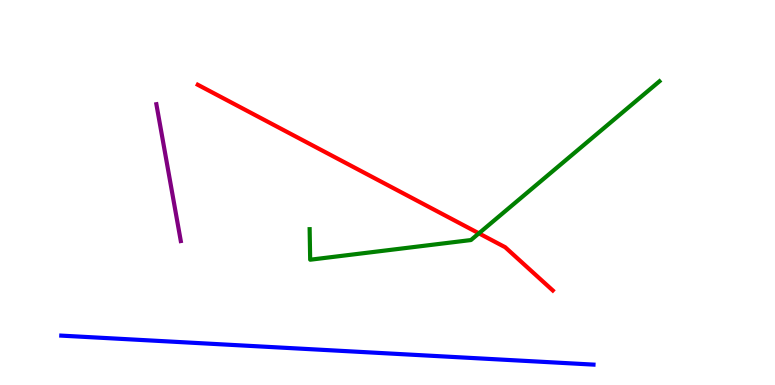[{'lines': ['blue', 'red'], 'intersections': []}, {'lines': ['green', 'red'], 'intersections': [{'x': 6.18, 'y': 3.94}]}, {'lines': ['purple', 'red'], 'intersections': []}, {'lines': ['blue', 'green'], 'intersections': []}, {'lines': ['blue', 'purple'], 'intersections': []}, {'lines': ['green', 'purple'], 'intersections': []}]